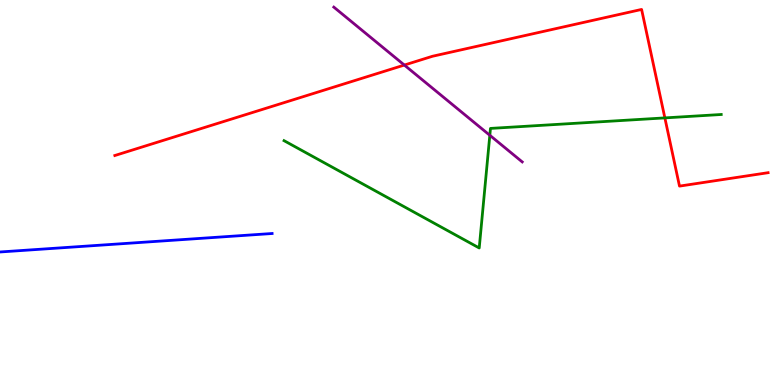[{'lines': ['blue', 'red'], 'intersections': []}, {'lines': ['green', 'red'], 'intersections': [{'x': 8.58, 'y': 6.94}]}, {'lines': ['purple', 'red'], 'intersections': [{'x': 5.22, 'y': 8.31}]}, {'lines': ['blue', 'green'], 'intersections': []}, {'lines': ['blue', 'purple'], 'intersections': []}, {'lines': ['green', 'purple'], 'intersections': [{'x': 6.32, 'y': 6.49}]}]